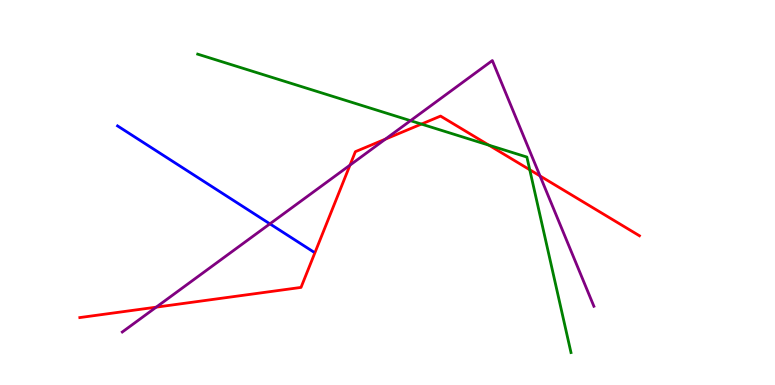[{'lines': ['blue', 'red'], 'intersections': []}, {'lines': ['green', 'red'], 'intersections': [{'x': 5.44, 'y': 6.78}, {'x': 6.31, 'y': 6.23}, {'x': 6.84, 'y': 5.59}]}, {'lines': ['purple', 'red'], 'intersections': [{'x': 2.02, 'y': 2.02}, {'x': 4.52, 'y': 5.71}, {'x': 4.97, 'y': 6.39}, {'x': 6.97, 'y': 5.43}]}, {'lines': ['blue', 'green'], 'intersections': []}, {'lines': ['blue', 'purple'], 'intersections': [{'x': 3.48, 'y': 4.19}]}, {'lines': ['green', 'purple'], 'intersections': [{'x': 5.3, 'y': 6.87}]}]